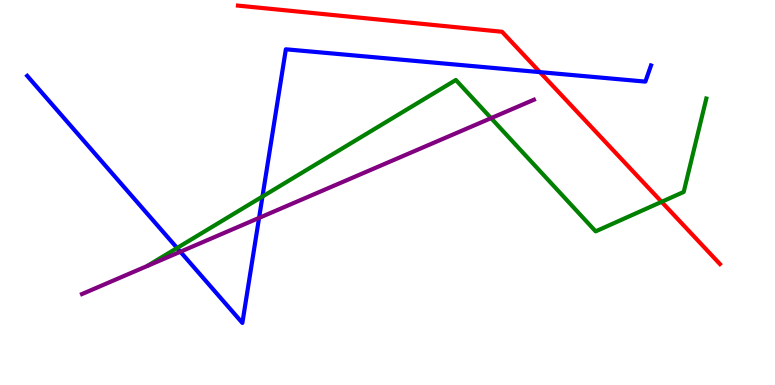[{'lines': ['blue', 'red'], 'intersections': [{'x': 6.97, 'y': 8.13}]}, {'lines': ['green', 'red'], 'intersections': [{'x': 8.54, 'y': 4.76}]}, {'lines': ['purple', 'red'], 'intersections': []}, {'lines': ['blue', 'green'], 'intersections': [{'x': 2.29, 'y': 3.56}, {'x': 3.39, 'y': 4.9}]}, {'lines': ['blue', 'purple'], 'intersections': [{'x': 2.33, 'y': 3.46}, {'x': 3.34, 'y': 4.34}]}, {'lines': ['green', 'purple'], 'intersections': [{'x': 6.34, 'y': 6.93}]}]